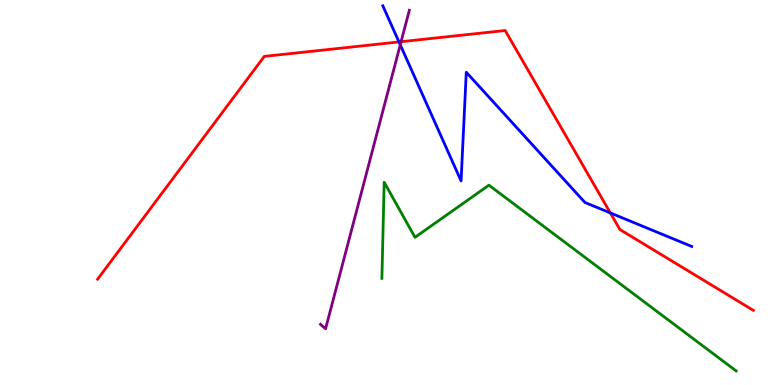[{'lines': ['blue', 'red'], 'intersections': [{'x': 5.15, 'y': 8.91}, {'x': 7.88, 'y': 4.47}]}, {'lines': ['green', 'red'], 'intersections': []}, {'lines': ['purple', 'red'], 'intersections': [{'x': 5.18, 'y': 8.92}]}, {'lines': ['blue', 'green'], 'intersections': []}, {'lines': ['blue', 'purple'], 'intersections': [{'x': 5.16, 'y': 8.84}]}, {'lines': ['green', 'purple'], 'intersections': []}]